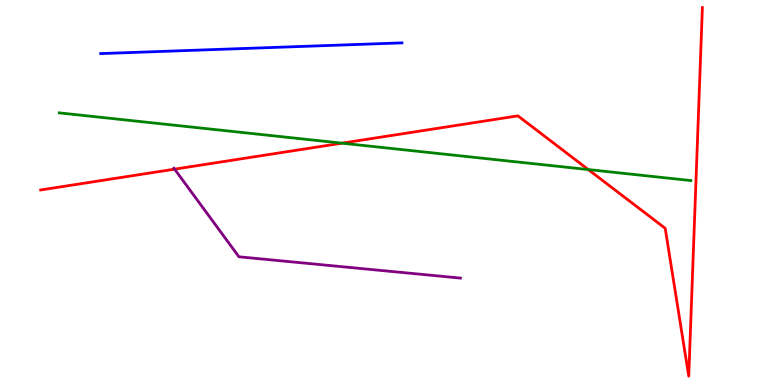[{'lines': ['blue', 'red'], 'intersections': []}, {'lines': ['green', 'red'], 'intersections': [{'x': 4.41, 'y': 6.28}, {'x': 7.59, 'y': 5.6}]}, {'lines': ['purple', 'red'], 'intersections': [{'x': 2.25, 'y': 5.61}]}, {'lines': ['blue', 'green'], 'intersections': []}, {'lines': ['blue', 'purple'], 'intersections': []}, {'lines': ['green', 'purple'], 'intersections': []}]